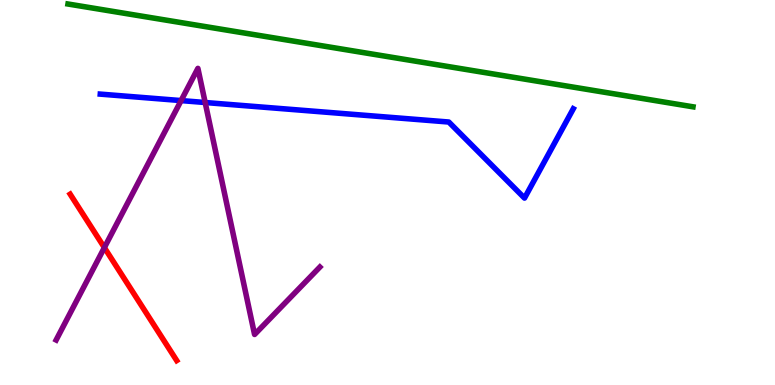[{'lines': ['blue', 'red'], 'intersections': []}, {'lines': ['green', 'red'], 'intersections': []}, {'lines': ['purple', 'red'], 'intersections': [{'x': 1.35, 'y': 3.57}]}, {'lines': ['blue', 'green'], 'intersections': []}, {'lines': ['blue', 'purple'], 'intersections': [{'x': 2.34, 'y': 7.39}, {'x': 2.65, 'y': 7.34}]}, {'lines': ['green', 'purple'], 'intersections': []}]